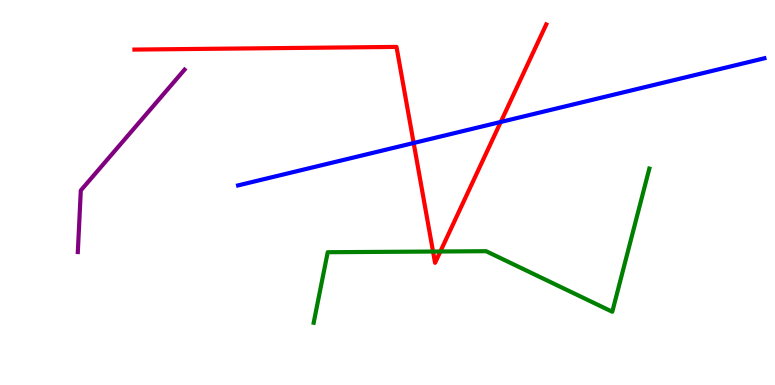[{'lines': ['blue', 'red'], 'intersections': [{'x': 5.34, 'y': 6.29}, {'x': 6.46, 'y': 6.83}]}, {'lines': ['green', 'red'], 'intersections': [{'x': 5.59, 'y': 3.47}, {'x': 5.68, 'y': 3.47}]}, {'lines': ['purple', 'red'], 'intersections': []}, {'lines': ['blue', 'green'], 'intersections': []}, {'lines': ['blue', 'purple'], 'intersections': []}, {'lines': ['green', 'purple'], 'intersections': []}]